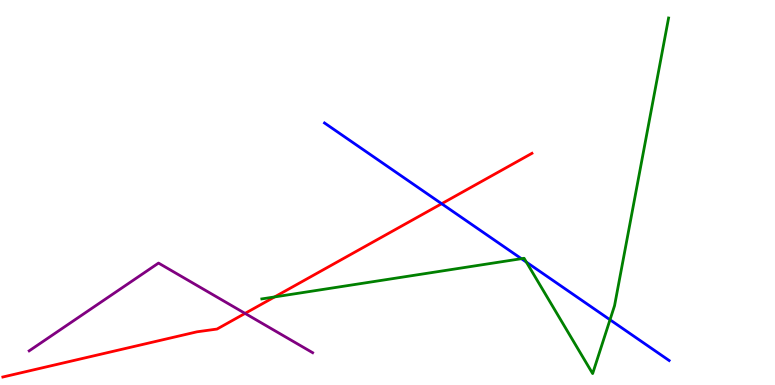[{'lines': ['blue', 'red'], 'intersections': [{'x': 5.7, 'y': 4.71}]}, {'lines': ['green', 'red'], 'intersections': [{'x': 3.54, 'y': 2.29}]}, {'lines': ['purple', 'red'], 'intersections': [{'x': 3.16, 'y': 1.86}]}, {'lines': ['blue', 'green'], 'intersections': [{'x': 6.73, 'y': 3.28}, {'x': 6.79, 'y': 3.19}, {'x': 7.87, 'y': 1.69}]}, {'lines': ['blue', 'purple'], 'intersections': []}, {'lines': ['green', 'purple'], 'intersections': []}]